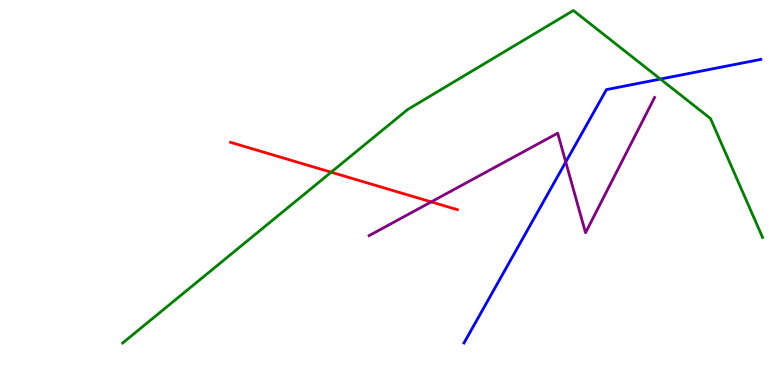[{'lines': ['blue', 'red'], 'intersections': []}, {'lines': ['green', 'red'], 'intersections': [{'x': 4.27, 'y': 5.53}]}, {'lines': ['purple', 'red'], 'intersections': [{'x': 5.56, 'y': 4.76}]}, {'lines': ['blue', 'green'], 'intersections': [{'x': 8.52, 'y': 7.95}]}, {'lines': ['blue', 'purple'], 'intersections': [{'x': 7.3, 'y': 5.79}]}, {'lines': ['green', 'purple'], 'intersections': []}]